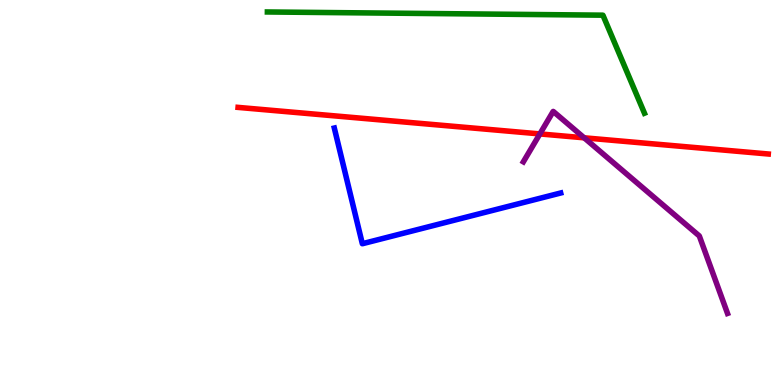[{'lines': ['blue', 'red'], 'intersections': []}, {'lines': ['green', 'red'], 'intersections': []}, {'lines': ['purple', 'red'], 'intersections': [{'x': 6.97, 'y': 6.52}, {'x': 7.54, 'y': 6.42}]}, {'lines': ['blue', 'green'], 'intersections': []}, {'lines': ['blue', 'purple'], 'intersections': []}, {'lines': ['green', 'purple'], 'intersections': []}]